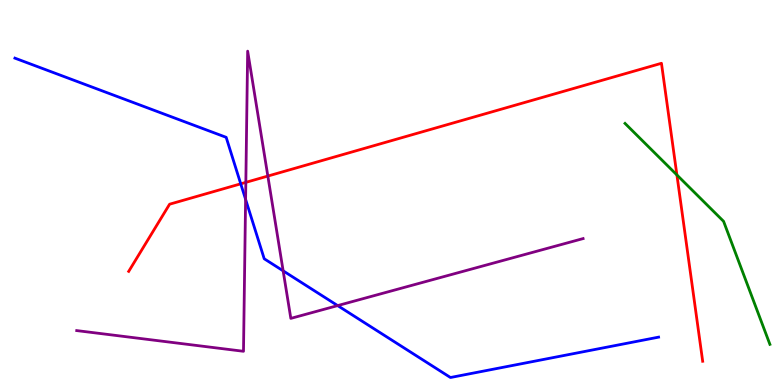[{'lines': ['blue', 'red'], 'intersections': [{'x': 3.11, 'y': 5.23}]}, {'lines': ['green', 'red'], 'intersections': [{'x': 8.73, 'y': 5.46}]}, {'lines': ['purple', 'red'], 'intersections': [{'x': 3.17, 'y': 5.26}, {'x': 3.46, 'y': 5.43}]}, {'lines': ['blue', 'green'], 'intersections': []}, {'lines': ['blue', 'purple'], 'intersections': [{'x': 3.17, 'y': 4.82}, {'x': 3.65, 'y': 2.97}, {'x': 4.36, 'y': 2.06}]}, {'lines': ['green', 'purple'], 'intersections': []}]